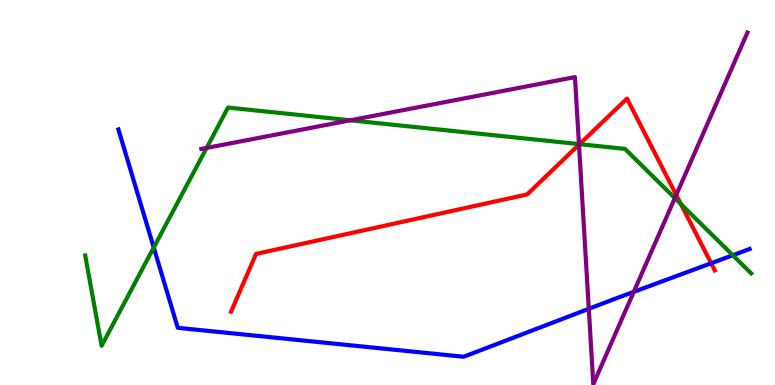[{'lines': ['blue', 'red'], 'intersections': [{'x': 9.18, 'y': 3.16}]}, {'lines': ['green', 'red'], 'intersections': [{'x': 7.48, 'y': 6.26}, {'x': 8.79, 'y': 4.7}]}, {'lines': ['purple', 'red'], 'intersections': [{'x': 7.47, 'y': 6.24}, {'x': 8.73, 'y': 4.94}]}, {'lines': ['blue', 'green'], 'intersections': [{'x': 1.98, 'y': 3.57}, {'x': 9.46, 'y': 3.37}]}, {'lines': ['blue', 'purple'], 'intersections': [{'x': 7.6, 'y': 1.98}, {'x': 8.18, 'y': 2.42}]}, {'lines': ['green', 'purple'], 'intersections': [{'x': 2.67, 'y': 6.16}, {'x': 4.52, 'y': 6.88}, {'x': 7.47, 'y': 6.26}, {'x': 8.71, 'y': 4.85}]}]